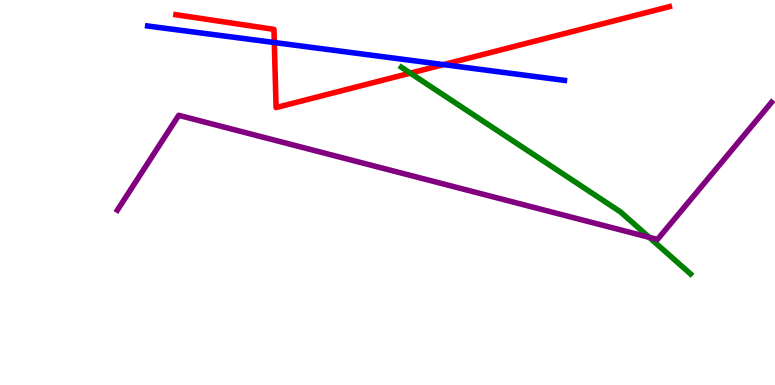[{'lines': ['blue', 'red'], 'intersections': [{'x': 3.54, 'y': 8.9}, {'x': 5.72, 'y': 8.32}]}, {'lines': ['green', 'red'], 'intersections': [{'x': 5.29, 'y': 8.1}]}, {'lines': ['purple', 'red'], 'intersections': []}, {'lines': ['blue', 'green'], 'intersections': []}, {'lines': ['blue', 'purple'], 'intersections': []}, {'lines': ['green', 'purple'], 'intersections': [{'x': 8.38, 'y': 3.84}]}]